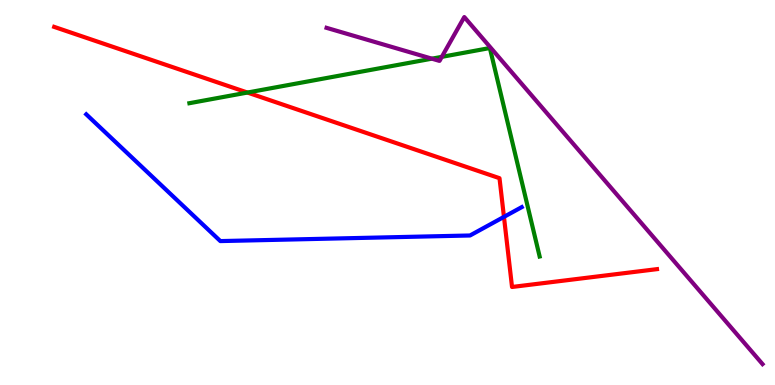[{'lines': ['blue', 'red'], 'intersections': [{'x': 6.5, 'y': 4.37}]}, {'lines': ['green', 'red'], 'intersections': [{'x': 3.19, 'y': 7.6}]}, {'lines': ['purple', 'red'], 'intersections': []}, {'lines': ['blue', 'green'], 'intersections': []}, {'lines': ['blue', 'purple'], 'intersections': []}, {'lines': ['green', 'purple'], 'intersections': [{'x': 5.57, 'y': 8.48}, {'x': 5.7, 'y': 8.52}]}]